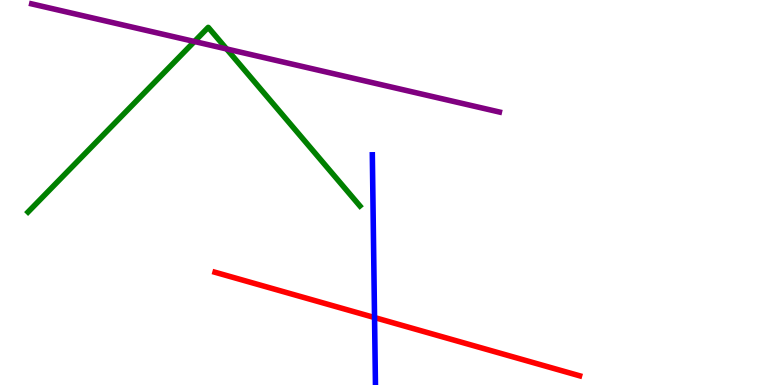[{'lines': ['blue', 'red'], 'intersections': [{'x': 4.83, 'y': 1.75}]}, {'lines': ['green', 'red'], 'intersections': []}, {'lines': ['purple', 'red'], 'intersections': []}, {'lines': ['blue', 'green'], 'intersections': []}, {'lines': ['blue', 'purple'], 'intersections': []}, {'lines': ['green', 'purple'], 'intersections': [{'x': 2.51, 'y': 8.92}, {'x': 2.92, 'y': 8.73}]}]